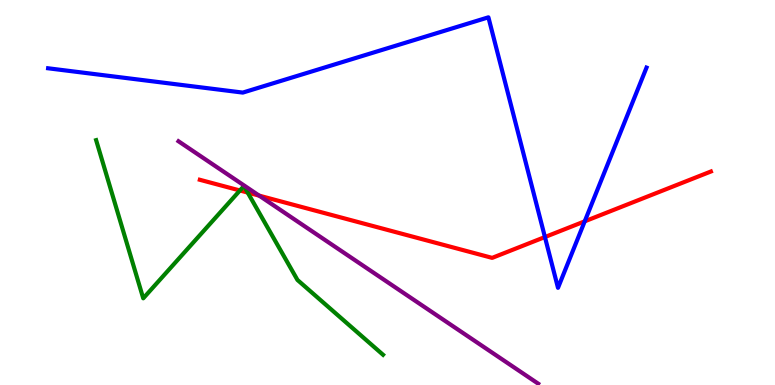[{'lines': ['blue', 'red'], 'intersections': [{'x': 7.03, 'y': 3.84}, {'x': 7.54, 'y': 4.25}]}, {'lines': ['green', 'red'], 'intersections': [{'x': 3.1, 'y': 5.05}, {'x': 3.2, 'y': 5.0}]}, {'lines': ['purple', 'red'], 'intersections': [{'x': 3.34, 'y': 4.92}]}, {'lines': ['blue', 'green'], 'intersections': []}, {'lines': ['blue', 'purple'], 'intersections': []}, {'lines': ['green', 'purple'], 'intersections': []}]